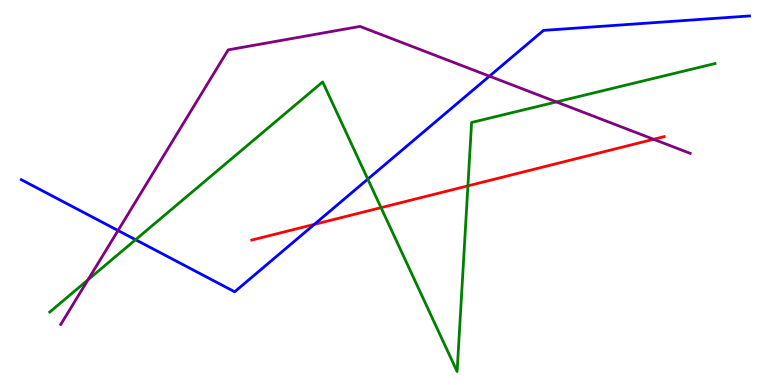[{'lines': ['blue', 'red'], 'intersections': [{'x': 4.06, 'y': 4.17}]}, {'lines': ['green', 'red'], 'intersections': [{'x': 4.92, 'y': 4.61}, {'x': 6.04, 'y': 5.17}]}, {'lines': ['purple', 'red'], 'intersections': [{'x': 8.43, 'y': 6.38}]}, {'lines': ['blue', 'green'], 'intersections': [{'x': 1.75, 'y': 3.77}, {'x': 4.75, 'y': 5.35}]}, {'lines': ['blue', 'purple'], 'intersections': [{'x': 1.52, 'y': 4.01}, {'x': 6.32, 'y': 8.02}]}, {'lines': ['green', 'purple'], 'intersections': [{'x': 1.14, 'y': 2.73}, {'x': 7.18, 'y': 7.35}]}]